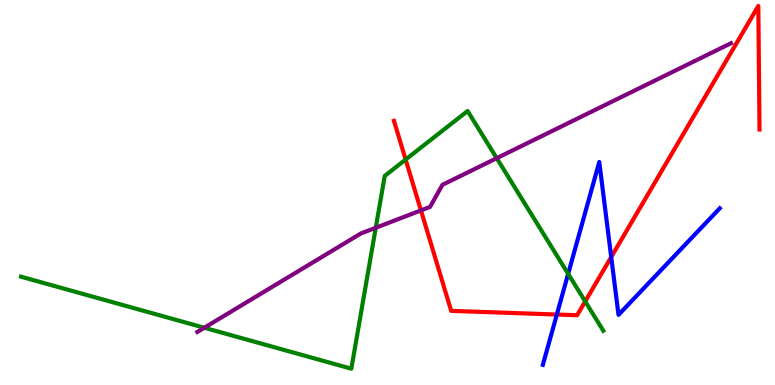[{'lines': ['blue', 'red'], 'intersections': [{'x': 7.19, 'y': 1.83}, {'x': 7.89, 'y': 3.32}]}, {'lines': ['green', 'red'], 'intersections': [{'x': 5.23, 'y': 5.86}, {'x': 7.55, 'y': 2.17}]}, {'lines': ['purple', 'red'], 'intersections': [{'x': 5.43, 'y': 4.53}]}, {'lines': ['blue', 'green'], 'intersections': [{'x': 7.33, 'y': 2.89}]}, {'lines': ['blue', 'purple'], 'intersections': []}, {'lines': ['green', 'purple'], 'intersections': [{'x': 2.64, 'y': 1.49}, {'x': 4.85, 'y': 4.08}, {'x': 6.41, 'y': 5.89}]}]